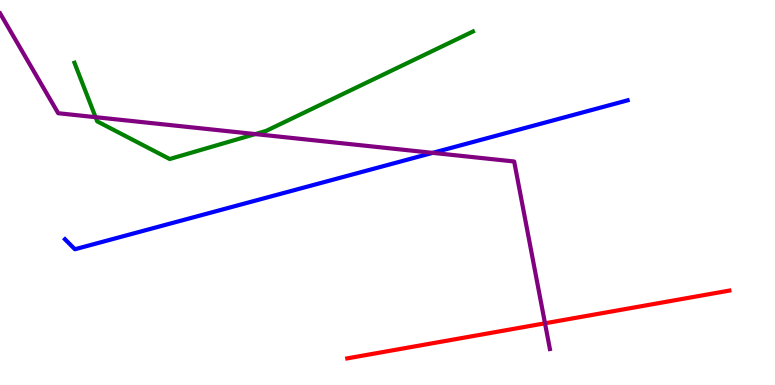[{'lines': ['blue', 'red'], 'intersections': []}, {'lines': ['green', 'red'], 'intersections': []}, {'lines': ['purple', 'red'], 'intersections': [{'x': 7.03, 'y': 1.6}]}, {'lines': ['blue', 'green'], 'intersections': []}, {'lines': ['blue', 'purple'], 'intersections': [{'x': 5.58, 'y': 6.03}]}, {'lines': ['green', 'purple'], 'intersections': [{'x': 1.23, 'y': 6.96}, {'x': 3.29, 'y': 6.52}]}]